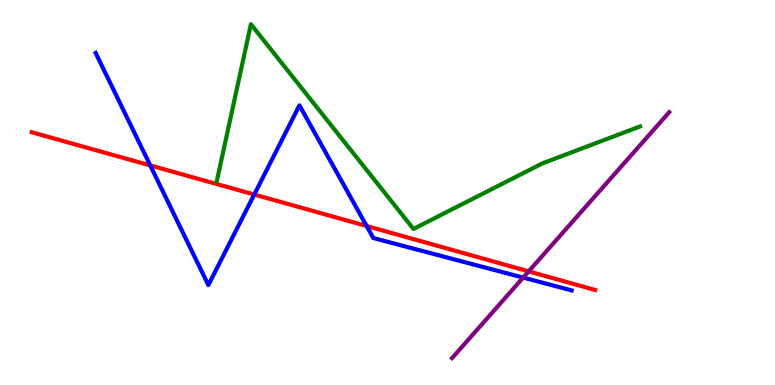[{'lines': ['blue', 'red'], 'intersections': [{'x': 1.94, 'y': 5.7}, {'x': 3.28, 'y': 4.95}, {'x': 4.73, 'y': 4.13}]}, {'lines': ['green', 'red'], 'intersections': []}, {'lines': ['purple', 'red'], 'intersections': [{'x': 6.82, 'y': 2.95}]}, {'lines': ['blue', 'green'], 'intersections': []}, {'lines': ['blue', 'purple'], 'intersections': [{'x': 6.75, 'y': 2.79}]}, {'lines': ['green', 'purple'], 'intersections': []}]